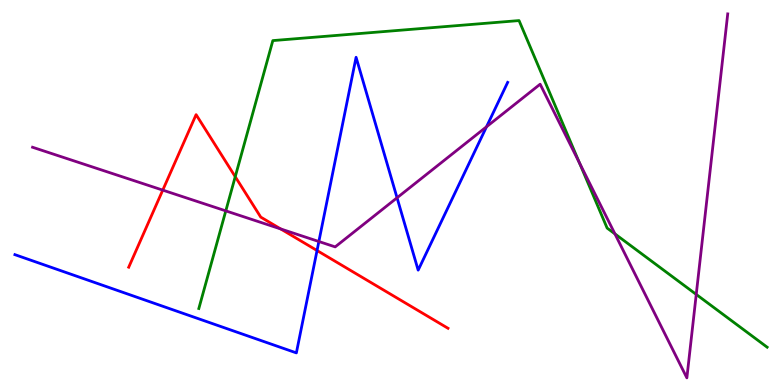[{'lines': ['blue', 'red'], 'intersections': [{'x': 4.09, 'y': 3.49}]}, {'lines': ['green', 'red'], 'intersections': [{'x': 3.04, 'y': 5.41}]}, {'lines': ['purple', 'red'], 'intersections': [{'x': 2.1, 'y': 5.06}, {'x': 3.62, 'y': 4.05}]}, {'lines': ['blue', 'green'], 'intersections': []}, {'lines': ['blue', 'purple'], 'intersections': [{'x': 4.11, 'y': 3.73}, {'x': 5.12, 'y': 4.86}, {'x': 6.28, 'y': 6.71}]}, {'lines': ['green', 'purple'], 'intersections': [{'x': 2.91, 'y': 4.52}, {'x': 7.48, 'y': 5.77}, {'x': 7.93, 'y': 3.93}, {'x': 8.98, 'y': 2.35}]}]